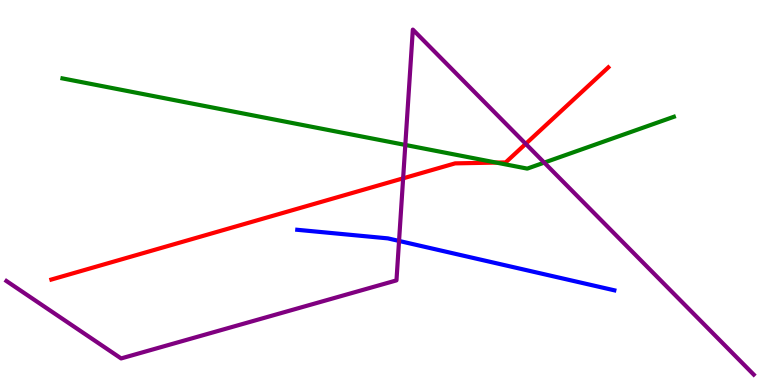[{'lines': ['blue', 'red'], 'intersections': []}, {'lines': ['green', 'red'], 'intersections': [{'x': 6.4, 'y': 5.78}]}, {'lines': ['purple', 'red'], 'intersections': [{'x': 5.2, 'y': 5.37}, {'x': 6.78, 'y': 6.26}]}, {'lines': ['blue', 'green'], 'intersections': []}, {'lines': ['blue', 'purple'], 'intersections': [{'x': 5.15, 'y': 3.74}]}, {'lines': ['green', 'purple'], 'intersections': [{'x': 5.23, 'y': 6.24}, {'x': 7.02, 'y': 5.78}]}]